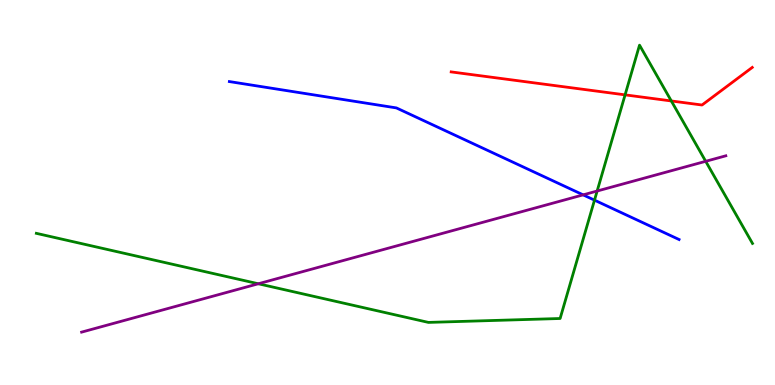[{'lines': ['blue', 'red'], 'intersections': []}, {'lines': ['green', 'red'], 'intersections': [{'x': 8.07, 'y': 7.54}, {'x': 8.66, 'y': 7.38}]}, {'lines': ['purple', 'red'], 'intersections': []}, {'lines': ['blue', 'green'], 'intersections': [{'x': 7.67, 'y': 4.8}]}, {'lines': ['blue', 'purple'], 'intersections': [{'x': 7.52, 'y': 4.94}]}, {'lines': ['green', 'purple'], 'intersections': [{'x': 3.33, 'y': 2.63}, {'x': 7.71, 'y': 5.04}, {'x': 9.11, 'y': 5.81}]}]